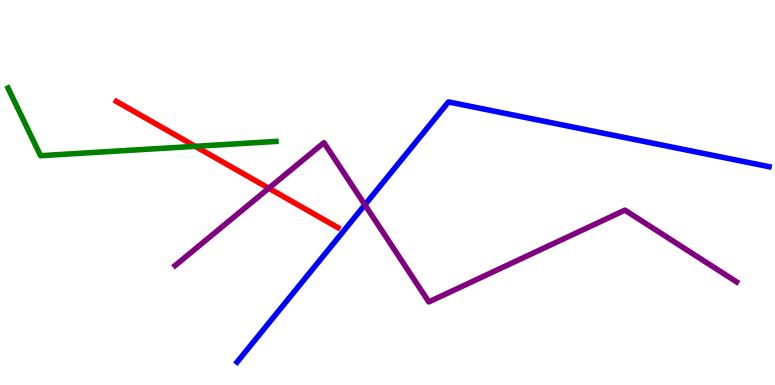[{'lines': ['blue', 'red'], 'intersections': []}, {'lines': ['green', 'red'], 'intersections': [{'x': 2.52, 'y': 6.2}]}, {'lines': ['purple', 'red'], 'intersections': [{'x': 3.47, 'y': 5.11}]}, {'lines': ['blue', 'green'], 'intersections': []}, {'lines': ['blue', 'purple'], 'intersections': [{'x': 4.71, 'y': 4.68}]}, {'lines': ['green', 'purple'], 'intersections': []}]